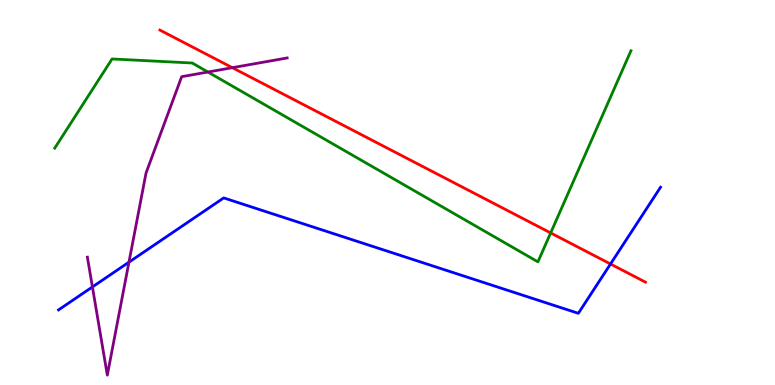[{'lines': ['blue', 'red'], 'intersections': [{'x': 7.88, 'y': 3.14}]}, {'lines': ['green', 'red'], 'intersections': [{'x': 7.11, 'y': 3.95}]}, {'lines': ['purple', 'red'], 'intersections': [{'x': 3.0, 'y': 8.24}]}, {'lines': ['blue', 'green'], 'intersections': []}, {'lines': ['blue', 'purple'], 'intersections': [{'x': 1.19, 'y': 2.55}, {'x': 1.66, 'y': 3.19}]}, {'lines': ['green', 'purple'], 'intersections': [{'x': 2.68, 'y': 8.13}]}]